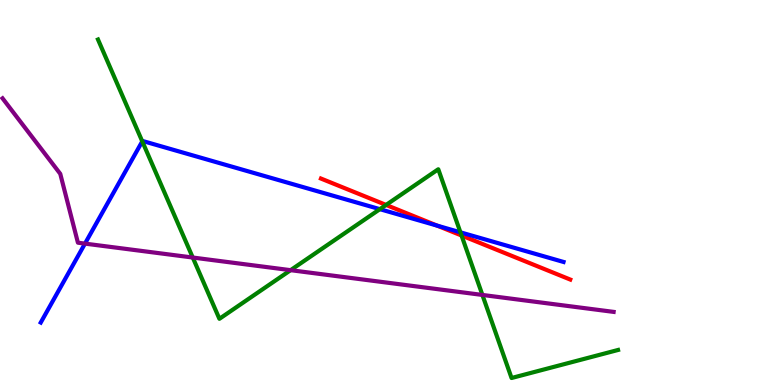[{'lines': ['blue', 'red'], 'intersections': [{'x': 5.64, 'y': 4.14}]}, {'lines': ['green', 'red'], 'intersections': [{'x': 4.98, 'y': 4.68}, {'x': 5.96, 'y': 3.88}]}, {'lines': ['purple', 'red'], 'intersections': []}, {'lines': ['blue', 'green'], 'intersections': [{'x': 1.84, 'y': 6.33}, {'x': 4.9, 'y': 4.57}, {'x': 5.94, 'y': 3.97}]}, {'lines': ['blue', 'purple'], 'intersections': [{'x': 1.1, 'y': 3.67}]}, {'lines': ['green', 'purple'], 'intersections': [{'x': 2.49, 'y': 3.31}, {'x': 3.75, 'y': 2.98}, {'x': 6.22, 'y': 2.34}]}]